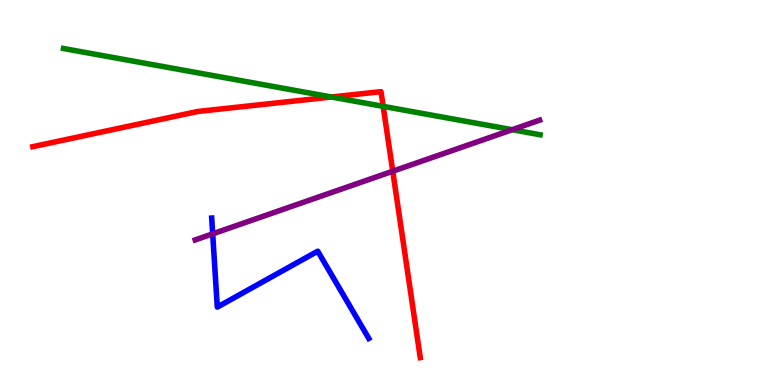[{'lines': ['blue', 'red'], 'intersections': []}, {'lines': ['green', 'red'], 'intersections': [{'x': 4.28, 'y': 7.48}, {'x': 4.94, 'y': 7.24}]}, {'lines': ['purple', 'red'], 'intersections': [{'x': 5.07, 'y': 5.55}]}, {'lines': ['blue', 'green'], 'intersections': []}, {'lines': ['blue', 'purple'], 'intersections': [{'x': 2.74, 'y': 3.93}]}, {'lines': ['green', 'purple'], 'intersections': [{'x': 6.61, 'y': 6.63}]}]